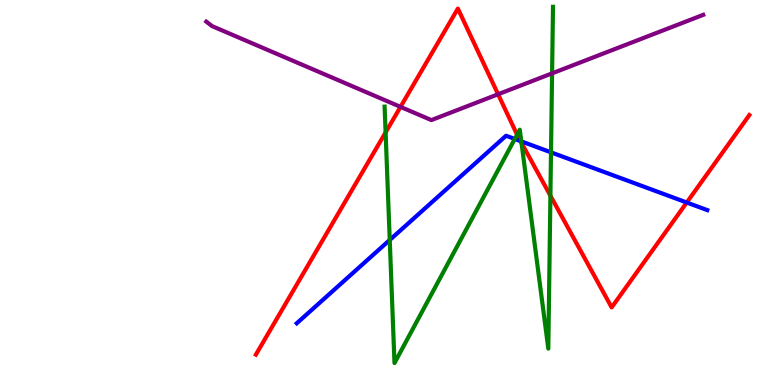[{'lines': ['blue', 'red'], 'intersections': [{'x': 6.72, 'y': 6.34}, {'x': 8.86, 'y': 4.74}]}, {'lines': ['green', 'red'], 'intersections': [{'x': 4.98, 'y': 6.56}, {'x': 6.67, 'y': 6.5}, {'x': 6.73, 'y': 6.29}, {'x': 7.1, 'y': 4.92}]}, {'lines': ['purple', 'red'], 'intersections': [{'x': 5.17, 'y': 7.22}, {'x': 6.43, 'y': 7.55}]}, {'lines': ['blue', 'green'], 'intersections': [{'x': 5.03, 'y': 3.77}, {'x': 6.64, 'y': 6.39}, {'x': 6.73, 'y': 6.33}, {'x': 7.11, 'y': 6.04}]}, {'lines': ['blue', 'purple'], 'intersections': []}, {'lines': ['green', 'purple'], 'intersections': [{'x': 7.12, 'y': 8.09}]}]